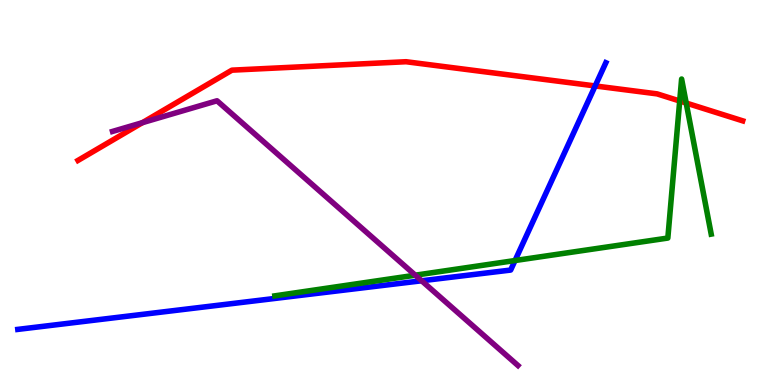[{'lines': ['blue', 'red'], 'intersections': [{'x': 7.68, 'y': 7.77}]}, {'lines': ['green', 'red'], 'intersections': [{'x': 8.77, 'y': 7.38}, {'x': 8.85, 'y': 7.32}]}, {'lines': ['purple', 'red'], 'intersections': [{'x': 1.84, 'y': 6.81}]}, {'lines': ['blue', 'green'], 'intersections': [{'x': 6.65, 'y': 3.23}]}, {'lines': ['blue', 'purple'], 'intersections': [{'x': 5.44, 'y': 2.71}]}, {'lines': ['green', 'purple'], 'intersections': [{'x': 5.36, 'y': 2.85}]}]